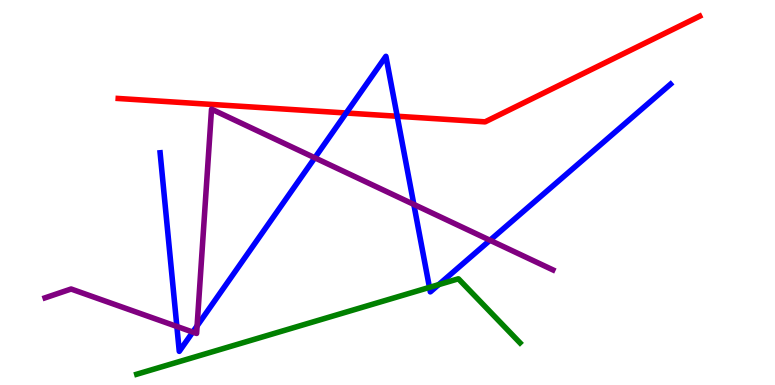[{'lines': ['blue', 'red'], 'intersections': [{'x': 4.47, 'y': 7.06}, {'x': 5.13, 'y': 6.98}]}, {'lines': ['green', 'red'], 'intersections': []}, {'lines': ['purple', 'red'], 'intersections': []}, {'lines': ['blue', 'green'], 'intersections': [{'x': 5.54, 'y': 2.54}, {'x': 5.66, 'y': 2.61}]}, {'lines': ['blue', 'purple'], 'intersections': [{'x': 2.28, 'y': 1.52}, {'x': 2.49, 'y': 1.37}, {'x': 2.54, 'y': 1.53}, {'x': 4.06, 'y': 5.9}, {'x': 5.34, 'y': 4.69}, {'x': 6.32, 'y': 3.76}]}, {'lines': ['green', 'purple'], 'intersections': []}]